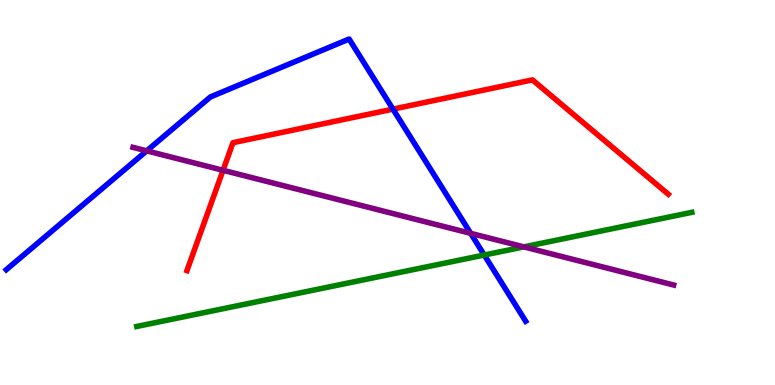[{'lines': ['blue', 'red'], 'intersections': [{'x': 5.07, 'y': 7.17}]}, {'lines': ['green', 'red'], 'intersections': []}, {'lines': ['purple', 'red'], 'intersections': [{'x': 2.88, 'y': 5.58}]}, {'lines': ['blue', 'green'], 'intersections': [{'x': 6.25, 'y': 3.38}]}, {'lines': ['blue', 'purple'], 'intersections': [{'x': 1.89, 'y': 6.08}, {'x': 6.07, 'y': 3.94}]}, {'lines': ['green', 'purple'], 'intersections': [{'x': 6.76, 'y': 3.59}]}]